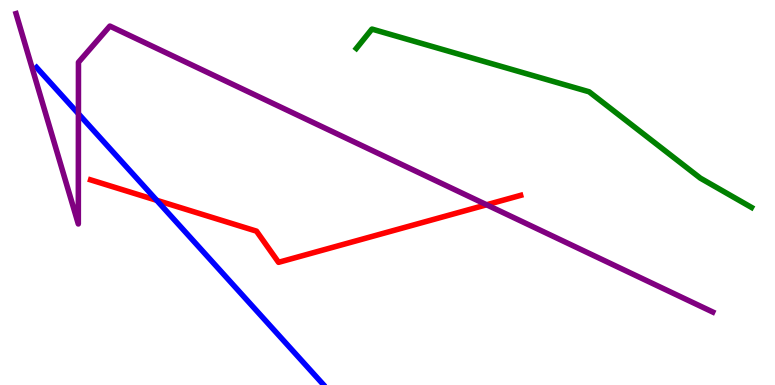[{'lines': ['blue', 'red'], 'intersections': [{'x': 2.02, 'y': 4.8}]}, {'lines': ['green', 'red'], 'intersections': []}, {'lines': ['purple', 'red'], 'intersections': [{'x': 6.28, 'y': 4.68}]}, {'lines': ['blue', 'green'], 'intersections': []}, {'lines': ['blue', 'purple'], 'intersections': [{'x': 1.01, 'y': 7.05}]}, {'lines': ['green', 'purple'], 'intersections': []}]